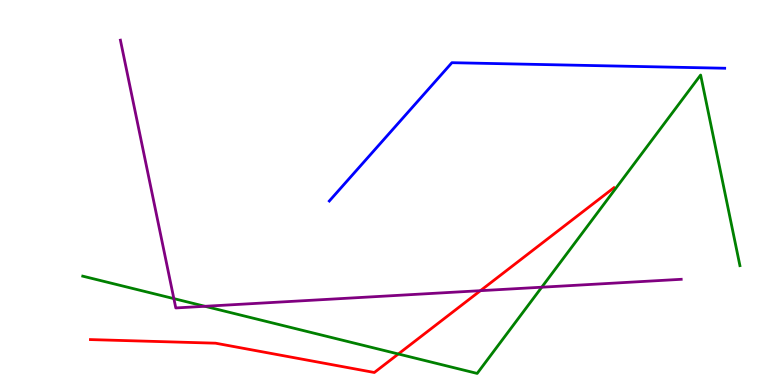[{'lines': ['blue', 'red'], 'intersections': []}, {'lines': ['green', 'red'], 'intersections': [{'x': 5.14, 'y': 0.806}]}, {'lines': ['purple', 'red'], 'intersections': [{'x': 6.2, 'y': 2.45}]}, {'lines': ['blue', 'green'], 'intersections': []}, {'lines': ['blue', 'purple'], 'intersections': []}, {'lines': ['green', 'purple'], 'intersections': [{'x': 2.24, 'y': 2.24}, {'x': 2.64, 'y': 2.04}, {'x': 6.99, 'y': 2.54}]}]